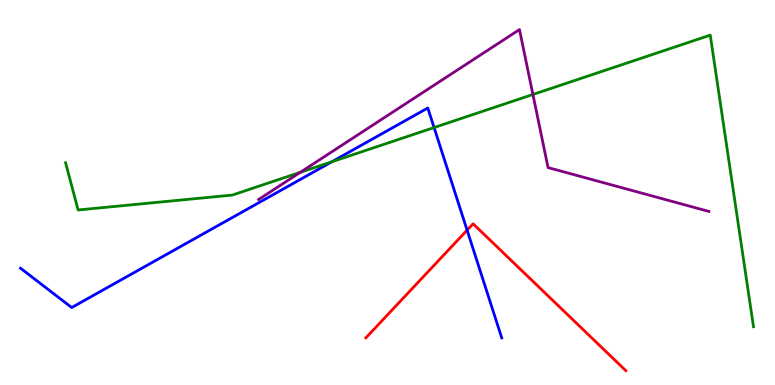[{'lines': ['blue', 'red'], 'intersections': [{'x': 6.03, 'y': 4.02}]}, {'lines': ['green', 'red'], 'intersections': []}, {'lines': ['purple', 'red'], 'intersections': []}, {'lines': ['blue', 'green'], 'intersections': [{'x': 4.28, 'y': 5.8}, {'x': 5.6, 'y': 6.69}]}, {'lines': ['blue', 'purple'], 'intersections': []}, {'lines': ['green', 'purple'], 'intersections': [{'x': 3.88, 'y': 5.52}, {'x': 6.88, 'y': 7.55}]}]